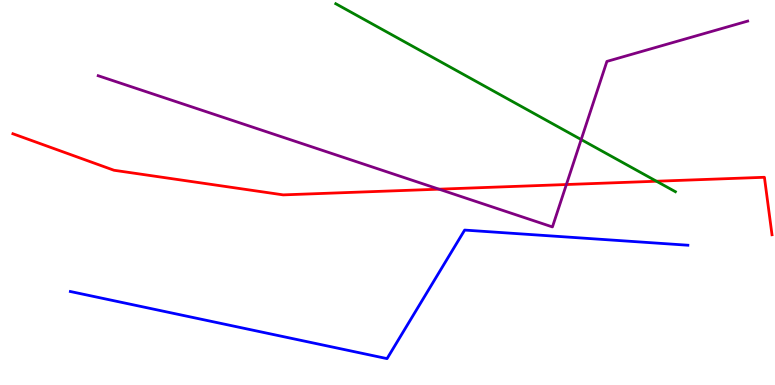[{'lines': ['blue', 'red'], 'intersections': []}, {'lines': ['green', 'red'], 'intersections': [{'x': 8.47, 'y': 5.29}]}, {'lines': ['purple', 'red'], 'intersections': [{'x': 5.66, 'y': 5.09}, {'x': 7.31, 'y': 5.21}]}, {'lines': ['blue', 'green'], 'intersections': []}, {'lines': ['blue', 'purple'], 'intersections': []}, {'lines': ['green', 'purple'], 'intersections': [{'x': 7.5, 'y': 6.38}]}]